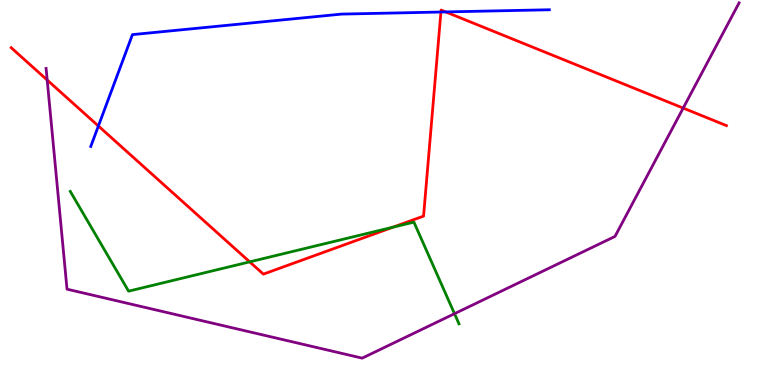[{'lines': ['blue', 'red'], 'intersections': [{'x': 1.27, 'y': 6.73}, {'x': 5.69, 'y': 9.69}, {'x': 5.75, 'y': 9.69}]}, {'lines': ['green', 'red'], 'intersections': [{'x': 3.22, 'y': 3.2}, {'x': 5.07, 'y': 4.1}]}, {'lines': ['purple', 'red'], 'intersections': [{'x': 0.609, 'y': 7.92}, {'x': 8.82, 'y': 7.19}]}, {'lines': ['blue', 'green'], 'intersections': []}, {'lines': ['blue', 'purple'], 'intersections': []}, {'lines': ['green', 'purple'], 'intersections': [{'x': 5.86, 'y': 1.85}]}]